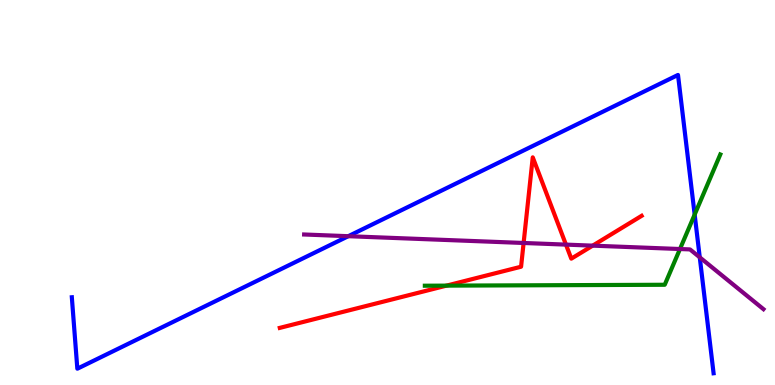[{'lines': ['blue', 'red'], 'intersections': []}, {'lines': ['green', 'red'], 'intersections': [{'x': 5.76, 'y': 2.58}]}, {'lines': ['purple', 'red'], 'intersections': [{'x': 6.76, 'y': 3.69}, {'x': 7.3, 'y': 3.65}, {'x': 7.65, 'y': 3.62}]}, {'lines': ['blue', 'green'], 'intersections': [{'x': 8.96, 'y': 4.43}]}, {'lines': ['blue', 'purple'], 'intersections': [{'x': 4.49, 'y': 3.86}, {'x': 9.03, 'y': 3.32}]}, {'lines': ['green', 'purple'], 'intersections': [{'x': 8.77, 'y': 3.53}]}]